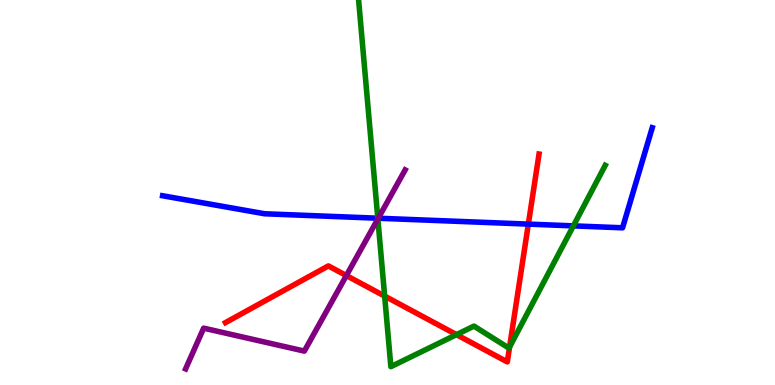[{'lines': ['blue', 'red'], 'intersections': [{'x': 6.82, 'y': 4.18}]}, {'lines': ['green', 'red'], 'intersections': [{'x': 4.96, 'y': 2.31}, {'x': 5.89, 'y': 1.31}, {'x': 6.58, 'y': 0.985}]}, {'lines': ['purple', 'red'], 'intersections': [{'x': 4.47, 'y': 2.84}]}, {'lines': ['blue', 'green'], 'intersections': [{'x': 4.87, 'y': 4.33}, {'x': 7.4, 'y': 4.13}]}, {'lines': ['blue', 'purple'], 'intersections': [{'x': 4.88, 'y': 4.33}]}, {'lines': ['green', 'purple'], 'intersections': [{'x': 4.88, 'y': 4.31}]}]